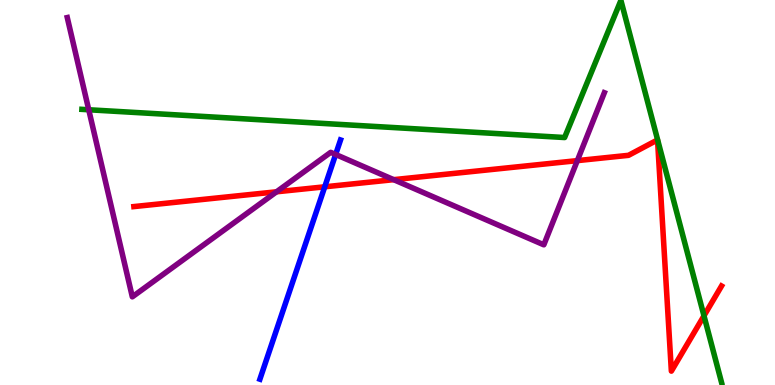[{'lines': ['blue', 'red'], 'intersections': [{'x': 4.19, 'y': 5.15}]}, {'lines': ['green', 'red'], 'intersections': [{'x': 9.08, 'y': 1.8}]}, {'lines': ['purple', 'red'], 'intersections': [{'x': 3.57, 'y': 5.02}, {'x': 5.08, 'y': 5.33}, {'x': 7.45, 'y': 5.83}]}, {'lines': ['blue', 'green'], 'intersections': []}, {'lines': ['blue', 'purple'], 'intersections': [{'x': 4.33, 'y': 5.99}]}, {'lines': ['green', 'purple'], 'intersections': [{'x': 1.15, 'y': 7.15}]}]